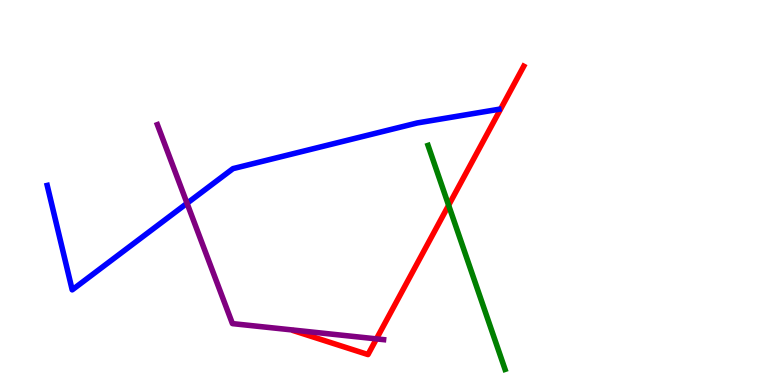[{'lines': ['blue', 'red'], 'intersections': []}, {'lines': ['green', 'red'], 'intersections': [{'x': 5.79, 'y': 4.67}]}, {'lines': ['purple', 'red'], 'intersections': [{'x': 4.86, 'y': 1.2}]}, {'lines': ['blue', 'green'], 'intersections': []}, {'lines': ['blue', 'purple'], 'intersections': [{'x': 2.41, 'y': 4.72}]}, {'lines': ['green', 'purple'], 'intersections': []}]